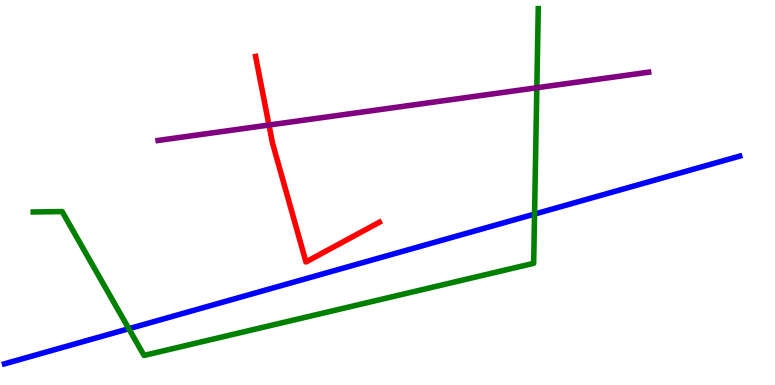[{'lines': ['blue', 'red'], 'intersections': []}, {'lines': ['green', 'red'], 'intersections': []}, {'lines': ['purple', 'red'], 'intersections': [{'x': 3.47, 'y': 6.75}]}, {'lines': ['blue', 'green'], 'intersections': [{'x': 1.66, 'y': 1.46}, {'x': 6.9, 'y': 4.44}]}, {'lines': ['blue', 'purple'], 'intersections': []}, {'lines': ['green', 'purple'], 'intersections': [{'x': 6.93, 'y': 7.72}]}]